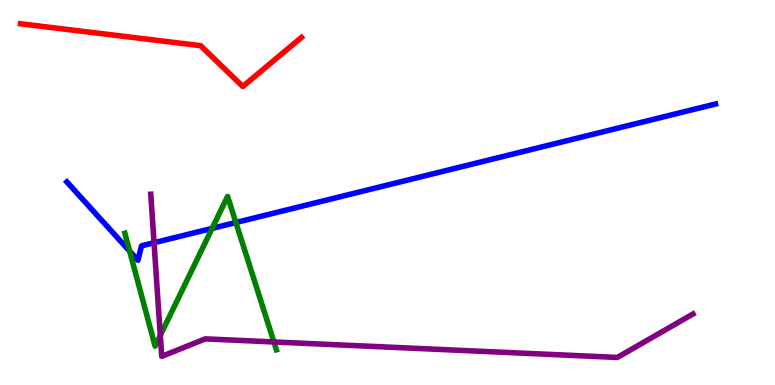[{'lines': ['blue', 'red'], 'intersections': []}, {'lines': ['green', 'red'], 'intersections': []}, {'lines': ['purple', 'red'], 'intersections': []}, {'lines': ['blue', 'green'], 'intersections': [{'x': 1.67, 'y': 3.48}, {'x': 2.74, 'y': 4.07}, {'x': 3.04, 'y': 4.22}]}, {'lines': ['blue', 'purple'], 'intersections': [{'x': 1.99, 'y': 3.7}]}, {'lines': ['green', 'purple'], 'intersections': [{'x': 2.07, 'y': 1.29}, {'x': 3.53, 'y': 1.12}]}]